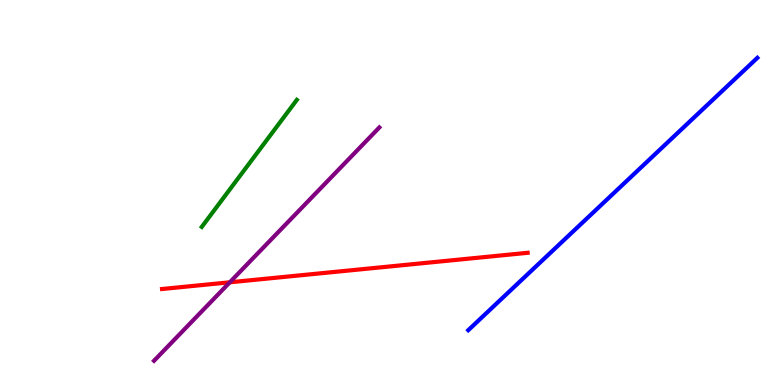[{'lines': ['blue', 'red'], 'intersections': []}, {'lines': ['green', 'red'], 'intersections': []}, {'lines': ['purple', 'red'], 'intersections': [{'x': 2.97, 'y': 2.67}]}, {'lines': ['blue', 'green'], 'intersections': []}, {'lines': ['blue', 'purple'], 'intersections': []}, {'lines': ['green', 'purple'], 'intersections': []}]